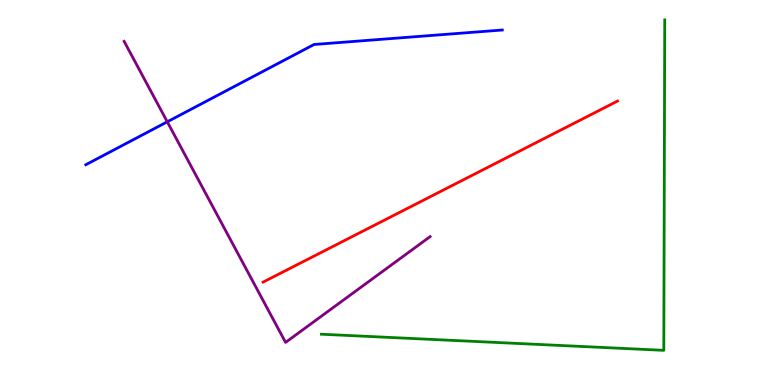[{'lines': ['blue', 'red'], 'intersections': []}, {'lines': ['green', 'red'], 'intersections': []}, {'lines': ['purple', 'red'], 'intersections': []}, {'lines': ['blue', 'green'], 'intersections': []}, {'lines': ['blue', 'purple'], 'intersections': [{'x': 2.16, 'y': 6.84}]}, {'lines': ['green', 'purple'], 'intersections': []}]